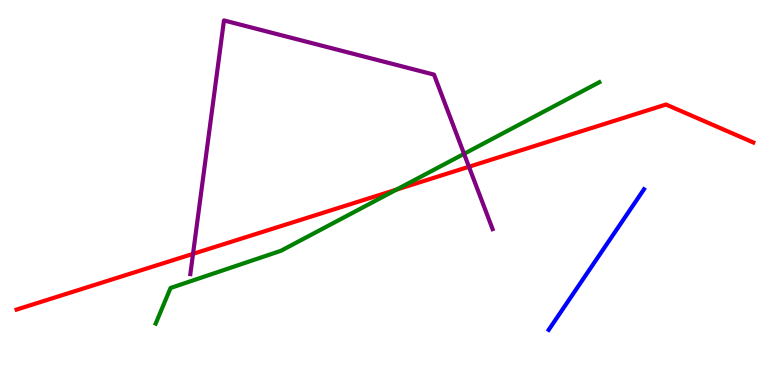[{'lines': ['blue', 'red'], 'intersections': []}, {'lines': ['green', 'red'], 'intersections': [{'x': 5.11, 'y': 5.07}]}, {'lines': ['purple', 'red'], 'intersections': [{'x': 2.49, 'y': 3.41}, {'x': 6.05, 'y': 5.67}]}, {'lines': ['blue', 'green'], 'intersections': []}, {'lines': ['blue', 'purple'], 'intersections': []}, {'lines': ['green', 'purple'], 'intersections': [{'x': 5.99, 'y': 6.0}]}]